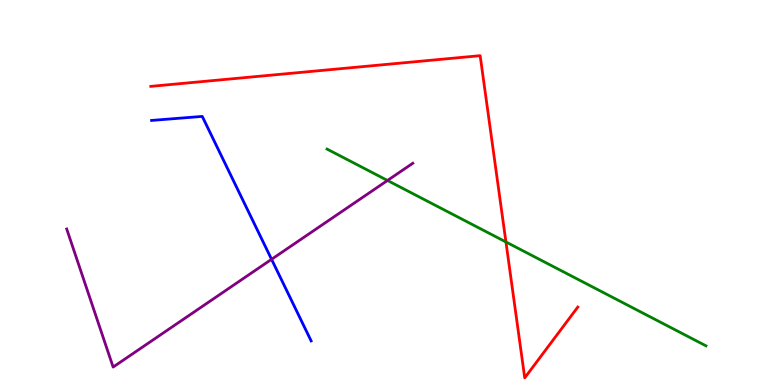[{'lines': ['blue', 'red'], 'intersections': []}, {'lines': ['green', 'red'], 'intersections': [{'x': 6.53, 'y': 3.72}]}, {'lines': ['purple', 'red'], 'intersections': []}, {'lines': ['blue', 'green'], 'intersections': []}, {'lines': ['blue', 'purple'], 'intersections': [{'x': 3.5, 'y': 3.26}]}, {'lines': ['green', 'purple'], 'intersections': [{'x': 5.0, 'y': 5.31}]}]